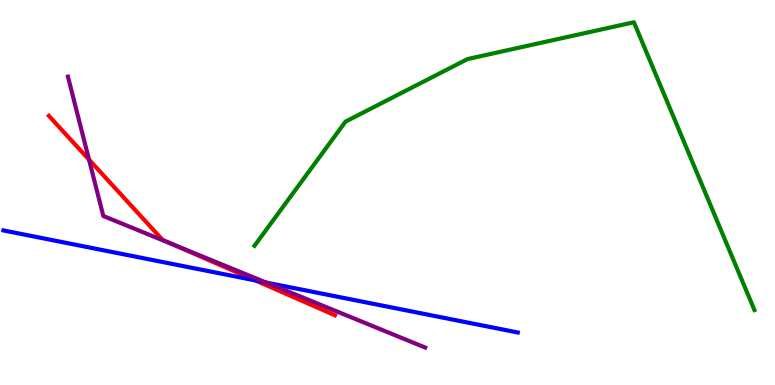[{'lines': ['blue', 'red'], 'intersections': [{'x': 3.29, 'y': 2.72}]}, {'lines': ['green', 'red'], 'intersections': []}, {'lines': ['purple', 'red'], 'intersections': [{'x': 1.15, 'y': 5.85}, {'x': 2.24, 'y': 3.64}]}, {'lines': ['blue', 'green'], 'intersections': []}, {'lines': ['blue', 'purple'], 'intersections': [{'x': 3.44, 'y': 2.66}]}, {'lines': ['green', 'purple'], 'intersections': []}]